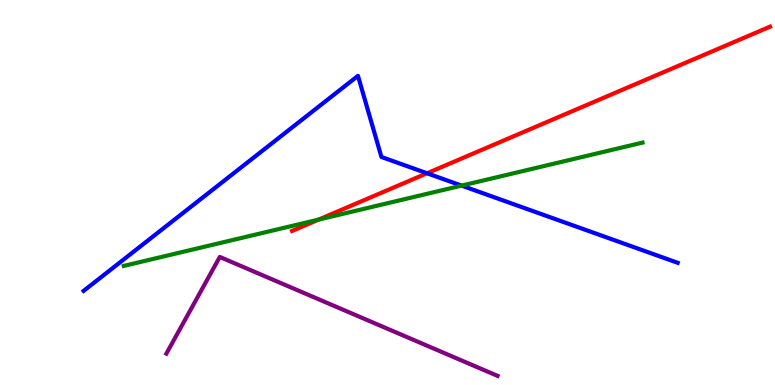[{'lines': ['blue', 'red'], 'intersections': [{'x': 5.51, 'y': 5.5}]}, {'lines': ['green', 'red'], 'intersections': [{'x': 4.11, 'y': 4.3}]}, {'lines': ['purple', 'red'], 'intersections': []}, {'lines': ['blue', 'green'], 'intersections': [{'x': 5.96, 'y': 5.18}]}, {'lines': ['blue', 'purple'], 'intersections': []}, {'lines': ['green', 'purple'], 'intersections': []}]